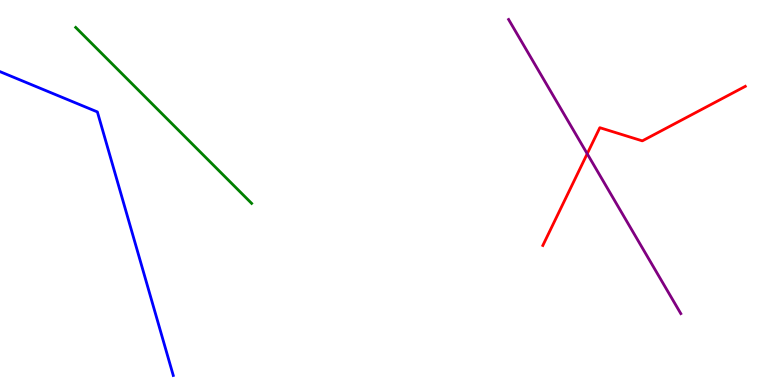[{'lines': ['blue', 'red'], 'intersections': []}, {'lines': ['green', 'red'], 'intersections': []}, {'lines': ['purple', 'red'], 'intersections': [{'x': 7.58, 'y': 6.01}]}, {'lines': ['blue', 'green'], 'intersections': []}, {'lines': ['blue', 'purple'], 'intersections': []}, {'lines': ['green', 'purple'], 'intersections': []}]